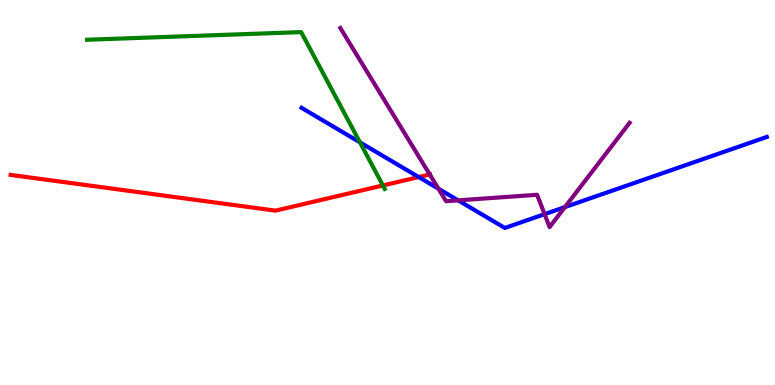[{'lines': ['blue', 'red'], 'intersections': [{'x': 5.4, 'y': 5.4}]}, {'lines': ['green', 'red'], 'intersections': [{'x': 4.94, 'y': 5.18}]}, {'lines': ['purple', 'red'], 'intersections': [{'x': 5.55, 'y': 5.47}]}, {'lines': ['blue', 'green'], 'intersections': [{'x': 4.64, 'y': 6.3}]}, {'lines': ['blue', 'purple'], 'intersections': [{'x': 5.66, 'y': 5.1}, {'x': 5.91, 'y': 4.8}, {'x': 7.03, 'y': 4.44}, {'x': 7.29, 'y': 4.62}]}, {'lines': ['green', 'purple'], 'intersections': []}]